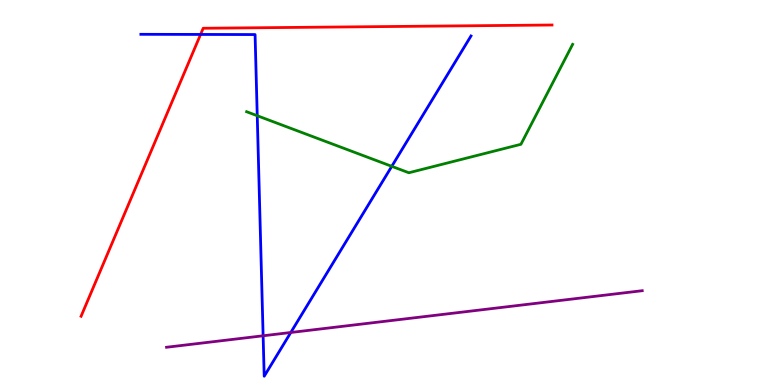[{'lines': ['blue', 'red'], 'intersections': [{'x': 2.59, 'y': 9.11}]}, {'lines': ['green', 'red'], 'intersections': []}, {'lines': ['purple', 'red'], 'intersections': []}, {'lines': ['blue', 'green'], 'intersections': [{'x': 3.32, 'y': 6.99}, {'x': 5.06, 'y': 5.68}]}, {'lines': ['blue', 'purple'], 'intersections': [{'x': 3.4, 'y': 1.28}, {'x': 3.75, 'y': 1.36}]}, {'lines': ['green', 'purple'], 'intersections': []}]